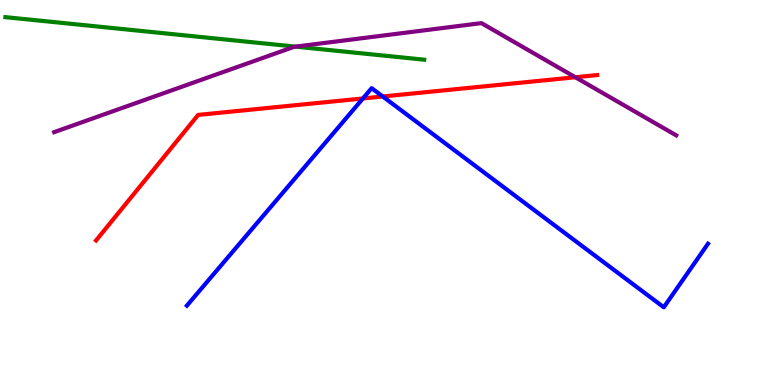[{'lines': ['blue', 'red'], 'intersections': [{'x': 4.68, 'y': 7.44}, {'x': 4.94, 'y': 7.49}]}, {'lines': ['green', 'red'], 'intersections': []}, {'lines': ['purple', 'red'], 'intersections': [{'x': 7.42, 'y': 7.99}]}, {'lines': ['blue', 'green'], 'intersections': []}, {'lines': ['blue', 'purple'], 'intersections': []}, {'lines': ['green', 'purple'], 'intersections': [{'x': 3.81, 'y': 8.79}]}]